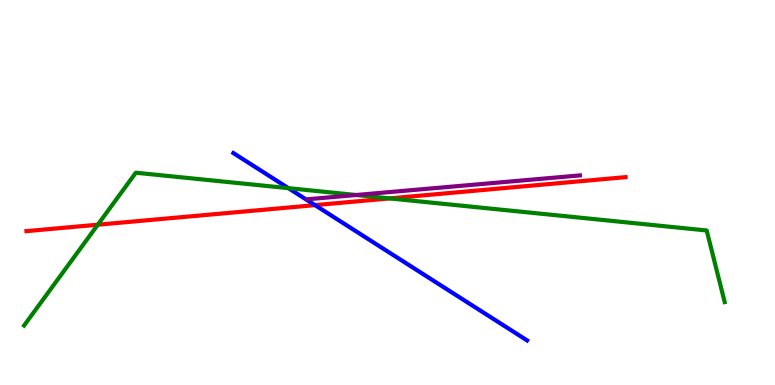[{'lines': ['blue', 'red'], 'intersections': [{'x': 4.06, 'y': 4.67}]}, {'lines': ['green', 'red'], 'intersections': [{'x': 1.26, 'y': 4.16}, {'x': 5.03, 'y': 4.85}]}, {'lines': ['purple', 'red'], 'intersections': []}, {'lines': ['blue', 'green'], 'intersections': [{'x': 3.72, 'y': 5.11}]}, {'lines': ['blue', 'purple'], 'intersections': []}, {'lines': ['green', 'purple'], 'intersections': [{'x': 4.6, 'y': 4.93}]}]